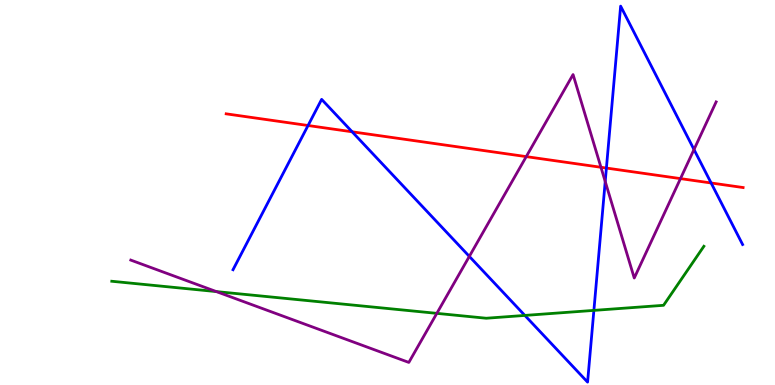[{'lines': ['blue', 'red'], 'intersections': [{'x': 3.97, 'y': 6.74}, {'x': 4.54, 'y': 6.58}, {'x': 7.82, 'y': 5.64}, {'x': 9.18, 'y': 5.25}]}, {'lines': ['green', 'red'], 'intersections': []}, {'lines': ['purple', 'red'], 'intersections': [{'x': 6.79, 'y': 5.93}, {'x': 7.75, 'y': 5.66}, {'x': 8.78, 'y': 5.36}]}, {'lines': ['blue', 'green'], 'intersections': [{'x': 6.77, 'y': 1.81}, {'x': 7.66, 'y': 1.94}]}, {'lines': ['blue', 'purple'], 'intersections': [{'x': 6.06, 'y': 3.34}, {'x': 7.81, 'y': 5.29}, {'x': 8.95, 'y': 6.12}]}, {'lines': ['green', 'purple'], 'intersections': [{'x': 2.79, 'y': 2.43}, {'x': 5.64, 'y': 1.86}]}]